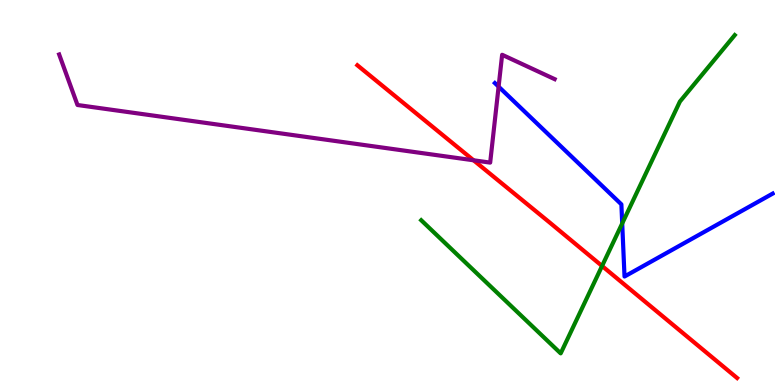[{'lines': ['blue', 'red'], 'intersections': []}, {'lines': ['green', 'red'], 'intersections': [{'x': 7.77, 'y': 3.09}]}, {'lines': ['purple', 'red'], 'intersections': [{'x': 6.11, 'y': 5.84}]}, {'lines': ['blue', 'green'], 'intersections': [{'x': 8.03, 'y': 4.2}]}, {'lines': ['blue', 'purple'], 'intersections': [{'x': 6.43, 'y': 7.75}]}, {'lines': ['green', 'purple'], 'intersections': []}]